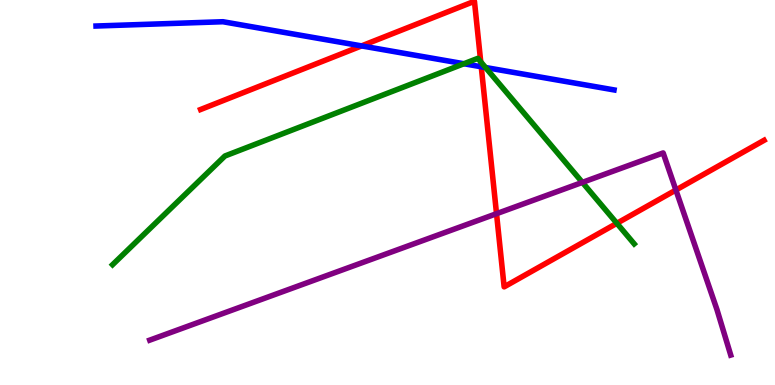[{'lines': ['blue', 'red'], 'intersections': [{'x': 4.67, 'y': 8.81}, {'x': 6.21, 'y': 8.27}]}, {'lines': ['green', 'red'], 'intersections': [{'x': 6.2, 'y': 8.39}, {'x': 7.96, 'y': 4.2}]}, {'lines': ['purple', 'red'], 'intersections': [{'x': 6.41, 'y': 4.45}, {'x': 8.72, 'y': 5.06}]}, {'lines': ['blue', 'green'], 'intersections': [{'x': 5.99, 'y': 8.34}, {'x': 6.26, 'y': 8.25}]}, {'lines': ['blue', 'purple'], 'intersections': []}, {'lines': ['green', 'purple'], 'intersections': [{'x': 7.51, 'y': 5.26}]}]